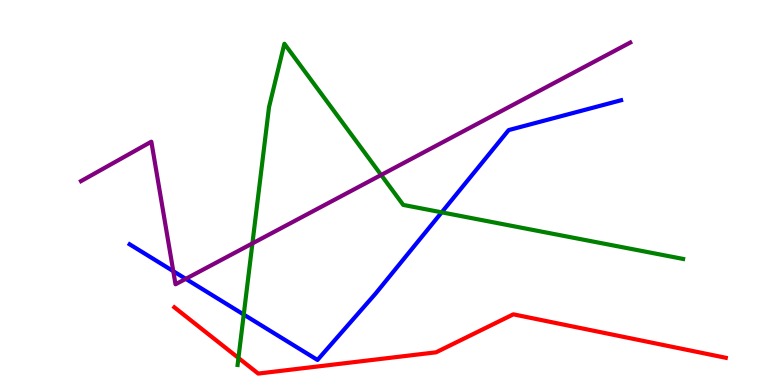[{'lines': ['blue', 'red'], 'intersections': []}, {'lines': ['green', 'red'], 'intersections': [{'x': 3.08, 'y': 0.703}]}, {'lines': ['purple', 'red'], 'intersections': []}, {'lines': ['blue', 'green'], 'intersections': [{'x': 3.15, 'y': 1.83}, {'x': 5.7, 'y': 4.48}]}, {'lines': ['blue', 'purple'], 'intersections': [{'x': 2.24, 'y': 2.96}, {'x': 2.4, 'y': 2.76}]}, {'lines': ['green', 'purple'], 'intersections': [{'x': 3.26, 'y': 3.68}, {'x': 4.92, 'y': 5.46}]}]